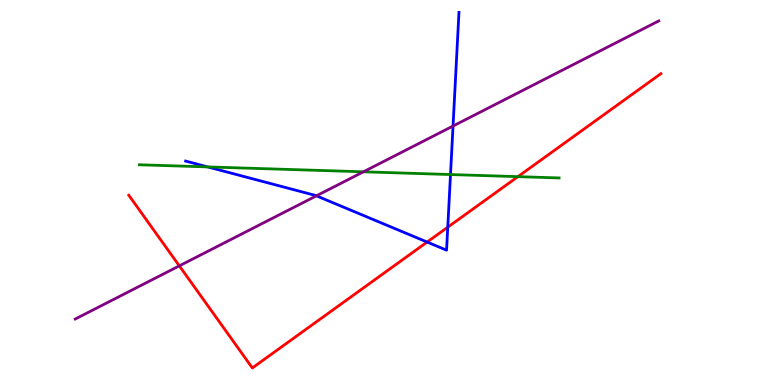[{'lines': ['blue', 'red'], 'intersections': [{'x': 5.51, 'y': 3.71}, {'x': 5.78, 'y': 4.1}]}, {'lines': ['green', 'red'], 'intersections': [{'x': 6.68, 'y': 5.41}]}, {'lines': ['purple', 'red'], 'intersections': [{'x': 2.31, 'y': 3.09}]}, {'lines': ['blue', 'green'], 'intersections': [{'x': 2.68, 'y': 5.66}, {'x': 5.81, 'y': 5.47}]}, {'lines': ['blue', 'purple'], 'intersections': [{'x': 4.08, 'y': 4.91}, {'x': 5.85, 'y': 6.73}]}, {'lines': ['green', 'purple'], 'intersections': [{'x': 4.69, 'y': 5.54}]}]